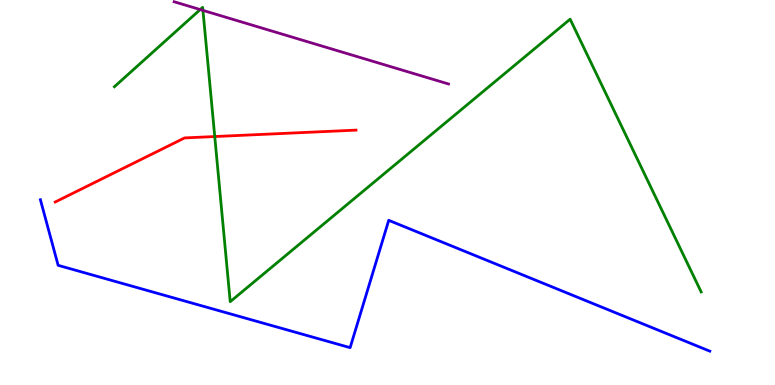[{'lines': ['blue', 'red'], 'intersections': []}, {'lines': ['green', 'red'], 'intersections': [{'x': 2.77, 'y': 6.45}]}, {'lines': ['purple', 'red'], 'intersections': []}, {'lines': ['blue', 'green'], 'intersections': []}, {'lines': ['blue', 'purple'], 'intersections': []}, {'lines': ['green', 'purple'], 'intersections': [{'x': 2.58, 'y': 9.75}, {'x': 2.62, 'y': 9.73}]}]